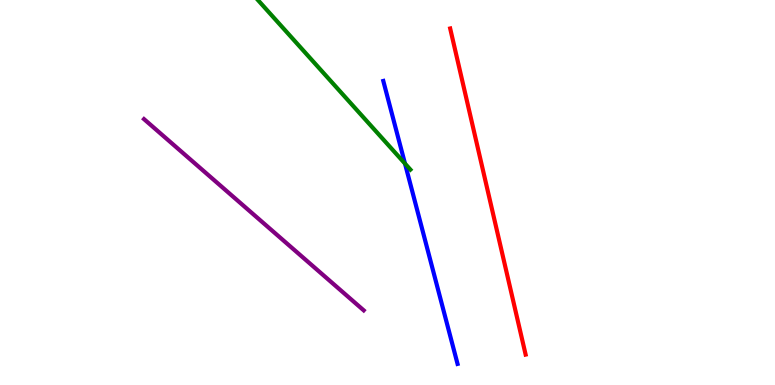[{'lines': ['blue', 'red'], 'intersections': []}, {'lines': ['green', 'red'], 'intersections': []}, {'lines': ['purple', 'red'], 'intersections': []}, {'lines': ['blue', 'green'], 'intersections': [{'x': 5.23, 'y': 5.75}]}, {'lines': ['blue', 'purple'], 'intersections': []}, {'lines': ['green', 'purple'], 'intersections': []}]